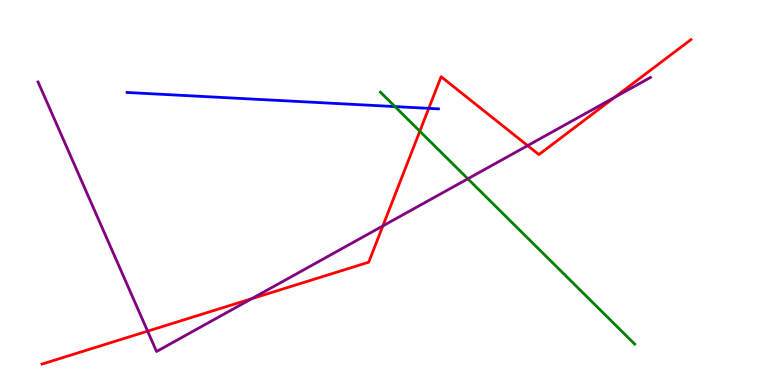[{'lines': ['blue', 'red'], 'intersections': [{'x': 5.53, 'y': 7.19}]}, {'lines': ['green', 'red'], 'intersections': [{'x': 5.42, 'y': 6.59}]}, {'lines': ['purple', 'red'], 'intersections': [{'x': 1.9, 'y': 1.4}, {'x': 3.25, 'y': 2.24}, {'x': 4.94, 'y': 4.13}, {'x': 6.81, 'y': 6.22}, {'x': 7.93, 'y': 7.47}]}, {'lines': ['blue', 'green'], 'intersections': [{'x': 5.1, 'y': 7.23}]}, {'lines': ['blue', 'purple'], 'intersections': []}, {'lines': ['green', 'purple'], 'intersections': [{'x': 6.04, 'y': 5.36}]}]